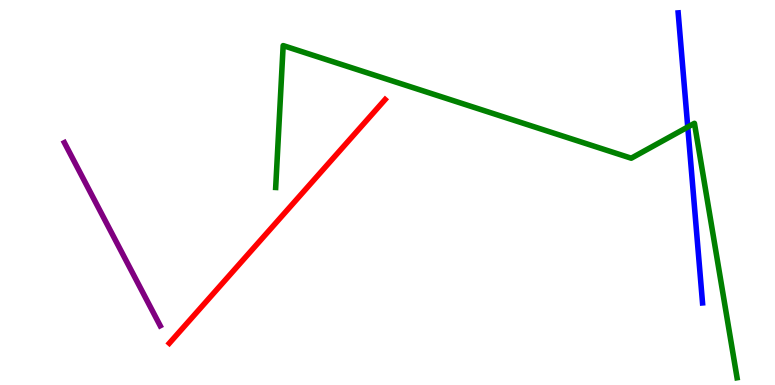[{'lines': ['blue', 'red'], 'intersections': []}, {'lines': ['green', 'red'], 'intersections': []}, {'lines': ['purple', 'red'], 'intersections': []}, {'lines': ['blue', 'green'], 'intersections': [{'x': 8.87, 'y': 6.7}]}, {'lines': ['blue', 'purple'], 'intersections': []}, {'lines': ['green', 'purple'], 'intersections': []}]